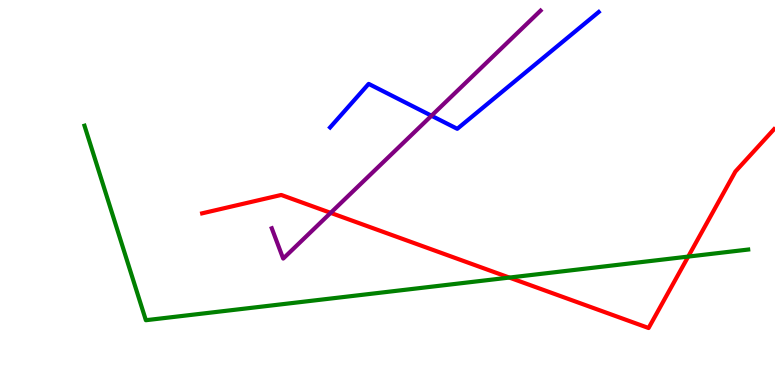[{'lines': ['blue', 'red'], 'intersections': []}, {'lines': ['green', 'red'], 'intersections': [{'x': 6.57, 'y': 2.79}, {'x': 8.88, 'y': 3.34}]}, {'lines': ['purple', 'red'], 'intersections': [{'x': 4.27, 'y': 4.47}]}, {'lines': ['blue', 'green'], 'intersections': []}, {'lines': ['blue', 'purple'], 'intersections': [{'x': 5.57, 'y': 6.99}]}, {'lines': ['green', 'purple'], 'intersections': []}]